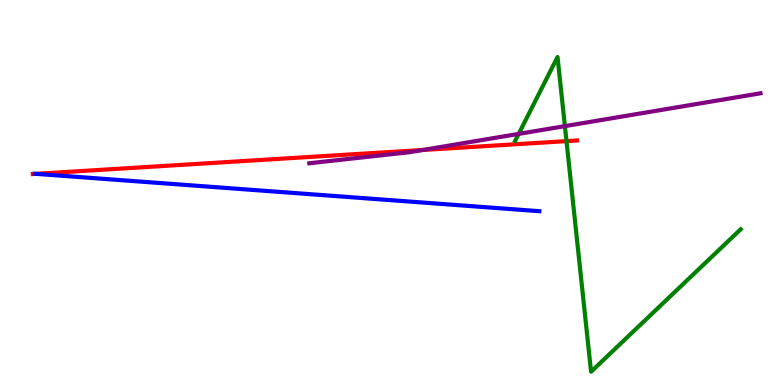[{'lines': ['blue', 'red'], 'intersections': [{'x': 0.464, 'y': 5.48}]}, {'lines': ['green', 'red'], 'intersections': [{'x': 7.31, 'y': 6.33}]}, {'lines': ['purple', 'red'], 'intersections': [{'x': 5.46, 'y': 6.1}]}, {'lines': ['blue', 'green'], 'intersections': []}, {'lines': ['blue', 'purple'], 'intersections': []}, {'lines': ['green', 'purple'], 'intersections': [{'x': 6.69, 'y': 6.52}, {'x': 7.29, 'y': 6.72}]}]